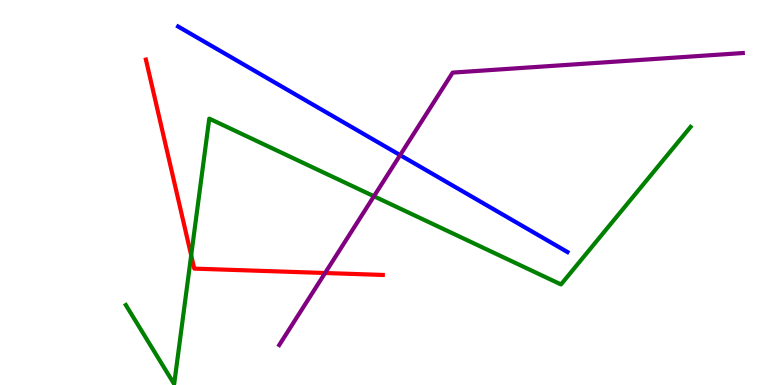[{'lines': ['blue', 'red'], 'intersections': []}, {'lines': ['green', 'red'], 'intersections': [{'x': 2.47, 'y': 3.37}]}, {'lines': ['purple', 'red'], 'intersections': [{'x': 4.19, 'y': 2.91}]}, {'lines': ['blue', 'green'], 'intersections': []}, {'lines': ['blue', 'purple'], 'intersections': [{'x': 5.16, 'y': 5.97}]}, {'lines': ['green', 'purple'], 'intersections': [{'x': 4.83, 'y': 4.9}]}]